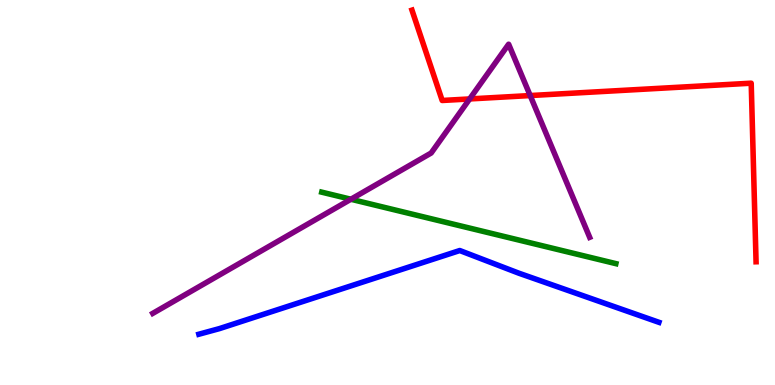[{'lines': ['blue', 'red'], 'intersections': []}, {'lines': ['green', 'red'], 'intersections': []}, {'lines': ['purple', 'red'], 'intersections': [{'x': 6.06, 'y': 7.43}, {'x': 6.84, 'y': 7.52}]}, {'lines': ['blue', 'green'], 'intersections': []}, {'lines': ['blue', 'purple'], 'intersections': []}, {'lines': ['green', 'purple'], 'intersections': [{'x': 4.53, 'y': 4.82}]}]